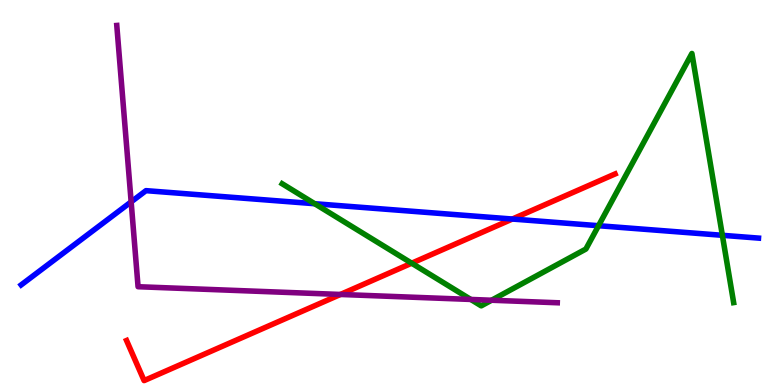[{'lines': ['blue', 'red'], 'intersections': [{'x': 6.61, 'y': 4.31}]}, {'lines': ['green', 'red'], 'intersections': [{'x': 5.31, 'y': 3.16}]}, {'lines': ['purple', 'red'], 'intersections': [{'x': 4.39, 'y': 2.35}]}, {'lines': ['blue', 'green'], 'intersections': [{'x': 4.06, 'y': 4.71}, {'x': 7.72, 'y': 4.14}, {'x': 9.32, 'y': 3.89}]}, {'lines': ['blue', 'purple'], 'intersections': [{'x': 1.69, 'y': 4.76}]}, {'lines': ['green', 'purple'], 'intersections': [{'x': 6.07, 'y': 2.22}, {'x': 6.34, 'y': 2.2}]}]